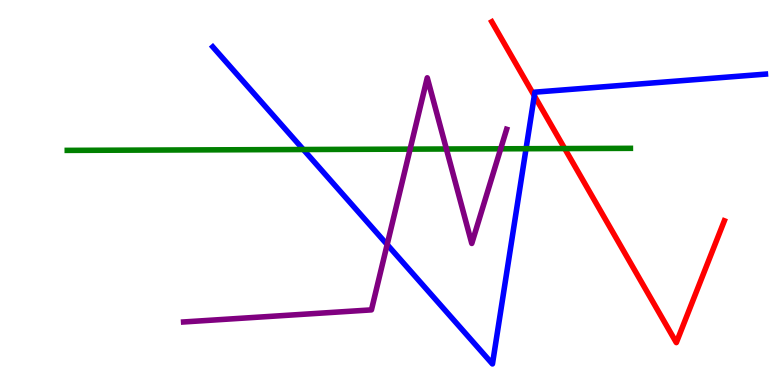[{'lines': ['blue', 'red'], 'intersections': [{'x': 6.89, 'y': 7.51}]}, {'lines': ['green', 'red'], 'intersections': [{'x': 7.29, 'y': 6.14}]}, {'lines': ['purple', 'red'], 'intersections': []}, {'lines': ['blue', 'green'], 'intersections': [{'x': 3.91, 'y': 6.12}, {'x': 6.79, 'y': 6.14}]}, {'lines': ['blue', 'purple'], 'intersections': [{'x': 5.0, 'y': 3.65}]}, {'lines': ['green', 'purple'], 'intersections': [{'x': 5.29, 'y': 6.13}, {'x': 5.76, 'y': 6.13}, {'x': 6.46, 'y': 6.14}]}]